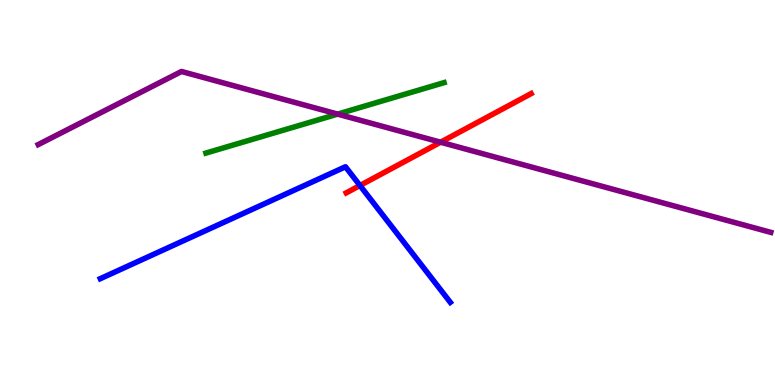[{'lines': ['blue', 'red'], 'intersections': [{'x': 4.64, 'y': 5.18}]}, {'lines': ['green', 'red'], 'intersections': []}, {'lines': ['purple', 'red'], 'intersections': [{'x': 5.69, 'y': 6.31}]}, {'lines': ['blue', 'green'], 'intersections': []}, {'lines': ['blue', 'purple'], 'intersections': []}, {'lines': ['green', 'purple'], 'intersections': [{'x': 4.36, 'y': 7.04}]}]